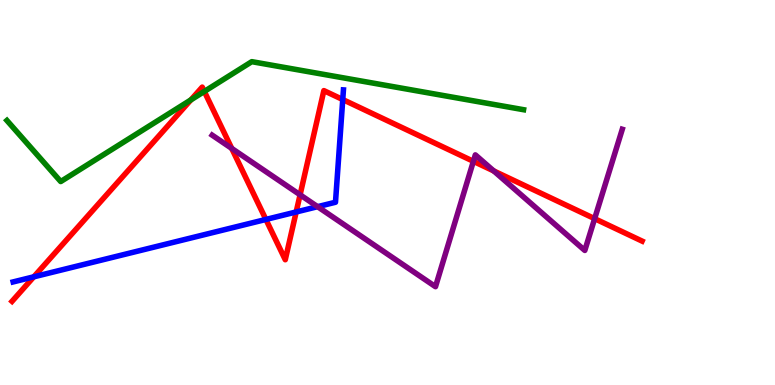[{'lines': ['blue', 'red'], 'intersections': [{'x': 0.436, 'y': 2.81}, {'x': 3.43, 'y': 4.3}, {'x': 3.82, 'y': 4.49}, {'x': 4.42, 'y': 7.41}]}, {'lines': ['green', 'red'], 'intersections': [{'x': 2.46, 'y': 7.41}, {'x': 2.64, 'y': 7.62}]}, {'lines': ['purple', 'red'], 'intersections': [{'x': 2.99, 'y': 6.14}, {'x': 3.87, 'y': 4.94}, {'x': 6.11, 'y': 5.81}, {'x': 6.37, 'y': 5.56}, {'x': 7.67, 'y': 4.32}]}, {'lines': ['blue', 'green'], 'intersections': []}, {'lines': ['blue', 'purple'], 'intersections': [{'x': 4.1, 'y': 4.63}]}, {'lines': ['green', 'purple'], 'intersections': []}]